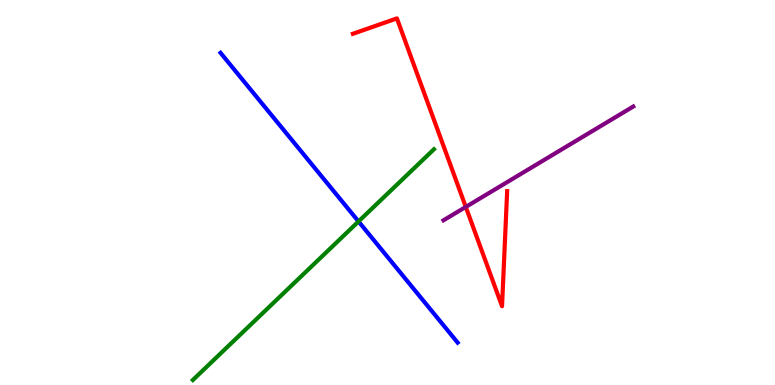[{'lines': ['blue', 'red'], 'intersections': []}, {'lines': ['green', 'red'], 'intersections': []}, {'lines': ['purple', 'red'], 'intersections': [{'x': 6.01, 'y': 4.63}]}, {'lines': ['blue', 'green'], 'intersections': [{'x': 4.63, 'y': 4.25}]}, {'lines': ['blue', 'purple'], 'intersections': []}, {'lines': ['green', 'purple'], 'intersections': []}]